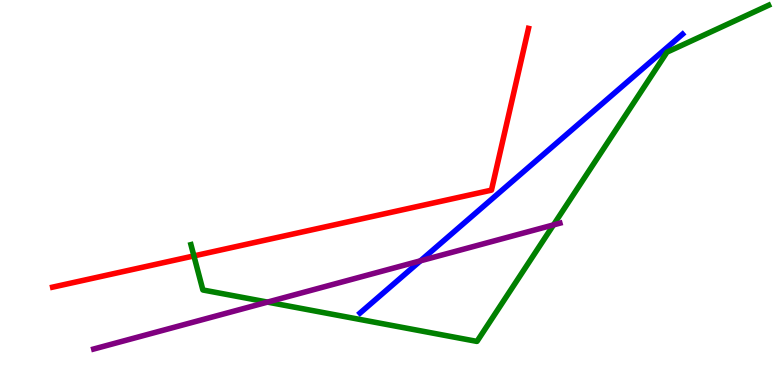[{'lines': ['blue', 'red'], 'intersections': []}, {'lines': ['green', 'red'], 'intersections': [{'x': 2.5, 'y': 3.35}]}, {'lines': ['purple', 'red'], 'intersections': []}, {'lines': ['blue', 'green'], 'intersections': []}, {'lines': ['blue', 'purple'], 'intersections': [{'x': 5.42, 'y': 3.23}]}, {'lines': ['green', 'purple'], 'intersections': [{'x': 3.45, 'y': 2.15}, {'x': 7.14, 'y': 4.16}]}]